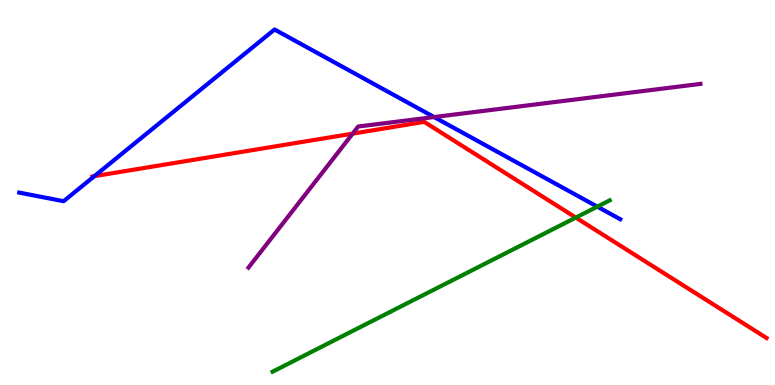[{'lines': ['blue', 'red'], 'intersections': [{'x': 1.22, 'y': 5.42}]}, {'lines': ['green', 'red'], 'intersections': [{'x': 7.43, 'y': 4.35}]}, {'lines': ['purple', 'red'], 'intersections': [{'x': 4.55, 'y': 6.53}]}, {'lines': ['blue', 'green'], 'intersections': [{'x': 7.71, 'y': 4.63}]}, {'lines': ['blue', 'purple'], 'intersections': [{'x': 5.6, 'y': 6.96}]}, {'lines': ['green', 'purple'], 'intersections': []}]